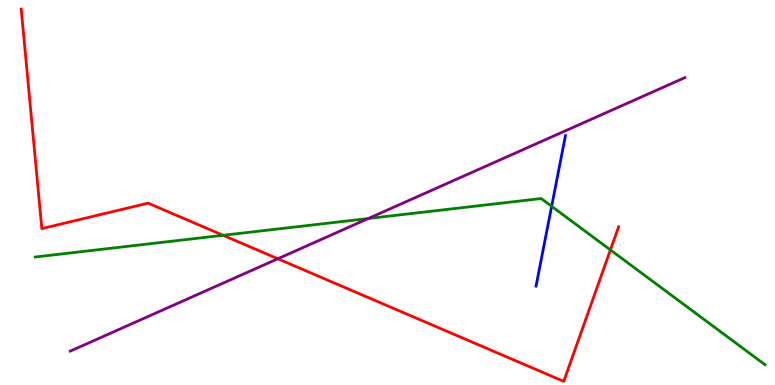[{'lines': ['blue', 'red'], 'intersections': []}, {'lines': ['green', 'red'], 'intersections': [{'x': 2.88, 'y': 3.89}, {'x': 7.88, 'y': 3.51}]}, {'lines': ['purple', 'red'], 'intersections': [{'x': 3.58, 'y': 3.28}]}, {'lines': ['blue', 'green'], 'intersections': [{'x': 7.12, 'y': 4.64}]}, {'lines': ['blue', 'purple'], 'intersections': []}, {'lines': ['green', 'purple'], 'intersections': [{'x': 4.75, 'y': 4.32}]}]